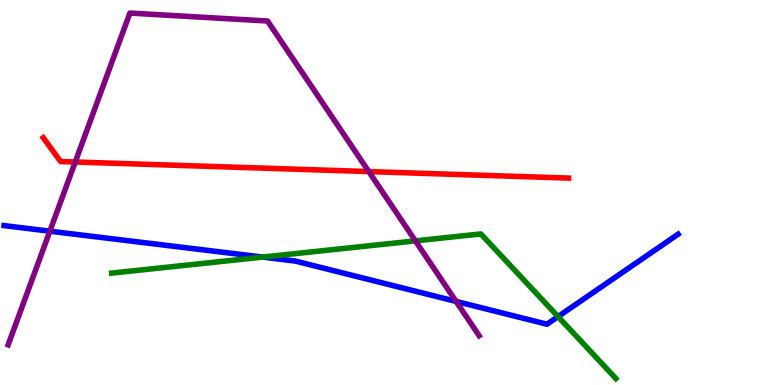[{'lines': ['blue', 'red'], 'intersections': []}, {'lines': ['green', 'red'], 'intersections': []}, {'lines': ['purple', 'red'], 'intersections': [{'x': 0.971, 'y': 5.79}, {'x': 4.76, 'y': 5.54}]}, {'lines': ['blue', 'green'], 'intersections': [{'x': 3.39, 'y': 3.32}, {'x': 7.2, 'y': 1.78}]}, {'lines': ['blue', 'purple'], 'intersections': [{'x': 0.643, 'y': 4.0}, {'x': 5.89, 'y': 2.17}]}, {'lines': ['green', 'purple'], 'intersections': [{'x': 5.36, 'y': 3.74}]}]